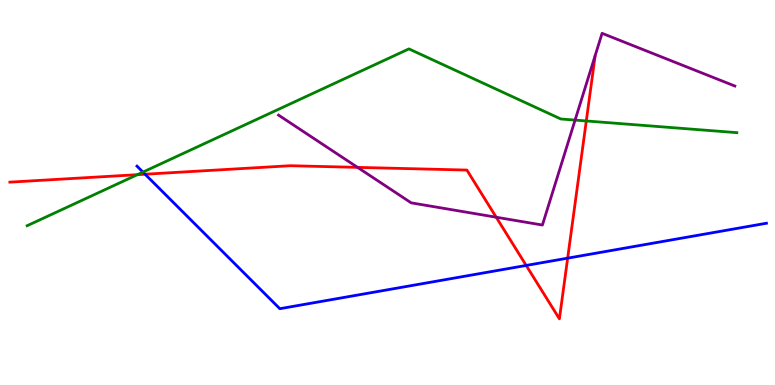[{'lines': ['blue', 'red'], 'intersections': [{'x': 1.87, 'y': 5.47}, {'x': 6.79, 'y': 3.11}, {'x': 7.32, 'y': 3.29}]}, {'lines': ['green', 'red'], 'intersections': [{'x': 1.77, 'y': 5.46}, {'x': 7.57, 'y': 6.86}]}, {'lines': ['purple', 'red'], 'intersections': [{'x': 4.61, 'y': 5.65}, {'x': 6.4, 'y': 4.36}]}, {'lines': ['blue', 'green'], 'intersections': [{'x': 1.84, 'y': 5.53}]}, {'lines': ['blue', 'purple'], 'intersections': []}, {'lines': ['green', 'purple'], 'intersections': [{'x': 7.42, 'y': 6.88}]}]